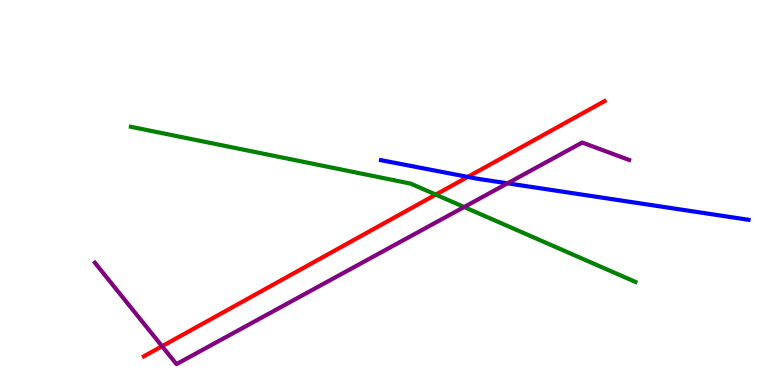[{'lines': ['blue', 'red'], 'intersections': [{'x': 6.04, 'y': 5.41}]}, {'lines': ['green', 'red'], 'intersections': [{'x': 5.62, 'y': 4.95}]}, {'lines': ['purple', 'red'], 'intersections': [{'x': 2.09, 'y': 1.01}]}, {'lines': ['blue', 'green'], 'intersections': []}, {'lines': ['blue', 'purple'], 'intersections': [{'x': 6.55, 'y': 5.24}]}, {'lines': ['green', 'purple'], 'intersections': [{'x': 5.99, 'y': 4.62}]}]